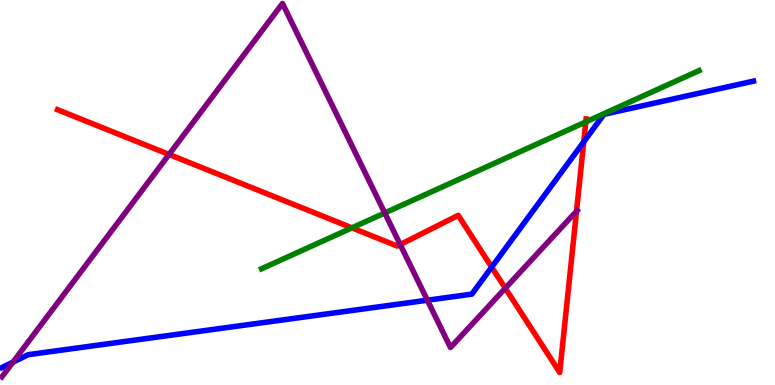[{'lines': ['blue', 'red'], 'intersections': [{'x': 6.34, 'y': 3.06}, {'x': 7.53, 'y': 6.32}]}, {'lines': ['green', 'red'], 'intersections': [{'x': 4.54, 'y': 4.08}, {'x': 7.56, 'y': 6.83}]}, {'lines': ['purple', 'red'], 'intersections': [{'x': 2.18, 'y': 5.99}, {'x': 5.16, 'y': 3.65}, {'x': 6.52, 'y': 2.51}, {'x': 7.44, 'y': 4.51}]}, {'lines': ['blue', 'green'], 'intersections': []}, {'lines': ['blue', 'purple'], 'intersections': [{'x': 0.168, 'y': 0.594}, {'x': 5.51, 'y': 2.2}]}, {'lines': ['green', 'purple'], 'intersections': [{'x': 4.96, 'y': 4.47}]}]